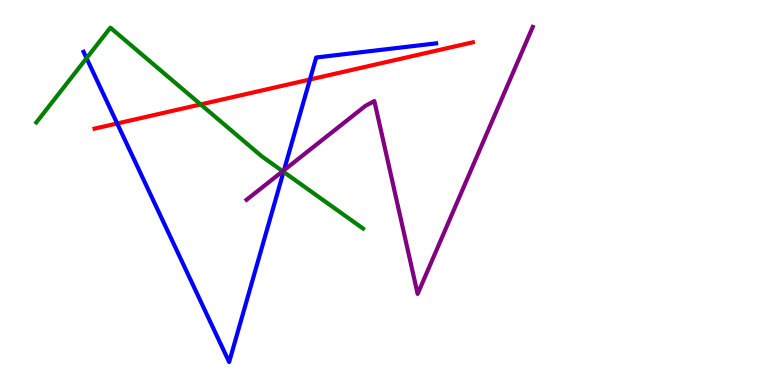[{'lines': ['blue', 'red'], 'intersections': [{'x': 1.51, 'y': 6.79}, {'x': 4.0, 'y': 7.94}]}, {'lines': ['green', 'red'], 'intersections': [{'x': 2.59, 'y': 7.29}]}, {'lines': ['purple', 'red'], 'intersections': []}, {'lines': ['blue', 'green'], 'intersections': [{'x': 1.12, 'y': 8.49}, {'x': 3.66, 'y': 5.54}]}, {'lines': ['blue', 'purple'], 'intersections': [{'x': 3.66, 'y': 5.58}]}, {'lines': ['green', 'purple'], 'intersections': [{'x': 3.65, 'y': 5.55}]}]